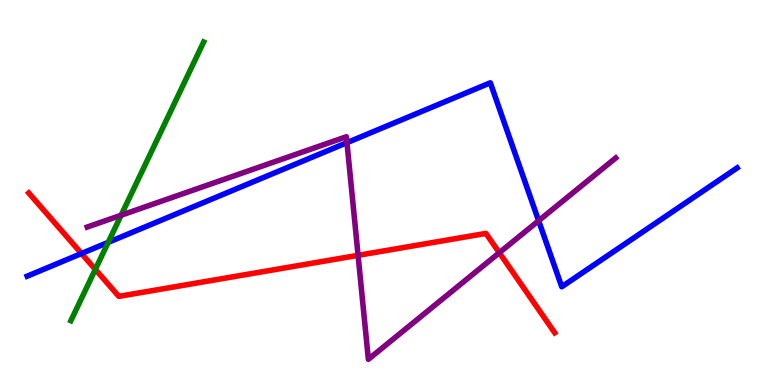[{'lines': ['blue', 'red'], 'intersections': [{'x': 1.05, 'y': 3.42}]}, {'lines': ['green', 'red'], 'intersections': [{'x': 1.23, 'y': 3.0}]}, {'lines': ['purple', 'red'], 'intersections': [{'x': 4.62, 'y': 3.37}, {'x': 6.44, 'y': 3.44}]}, {'lines': ['blue', 'green'], 'intersections': [{'x': 1.4, 'y': 3.71}]}, {'lines': ['blue', 'purple'], 'intersections': [{'x': 4.48, 'y': 6.29}, {'x': 6.95, 'y': 4.27}]}, {'lines': ['green', 'purple'], 'intersections': [{'x': 1.56, 'y': 4.41}]}]